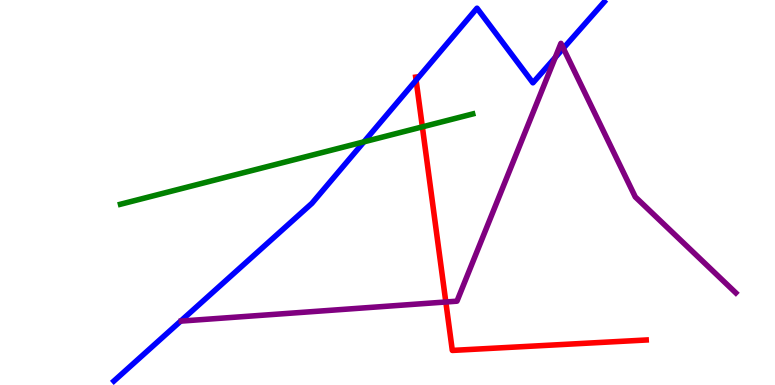[{'lines': ['blue', 'red'], 'intersections': [{'x': 5.37, 'y': 7.92}]}, {'lines': ['green', 'red'], 'intersections': [{'x': 5.45, 'y': 6.7}]}, {'lines': ['purple', 'red'], 'intersections': [{'x': 5.75, 'y': 2.16}]}, {'lines': ['blue', 'green'], 'intersections': [{'x': 4.7, 'y': 6.32}]}, {'lines': ['blue', 'purple'], 'intersections': [{'x': 7.16, 'y': 8.51}, {'x': 7.27, 'y': 8.75}]}, {'lines': ['green', 'purple'], 'intersections': []}]